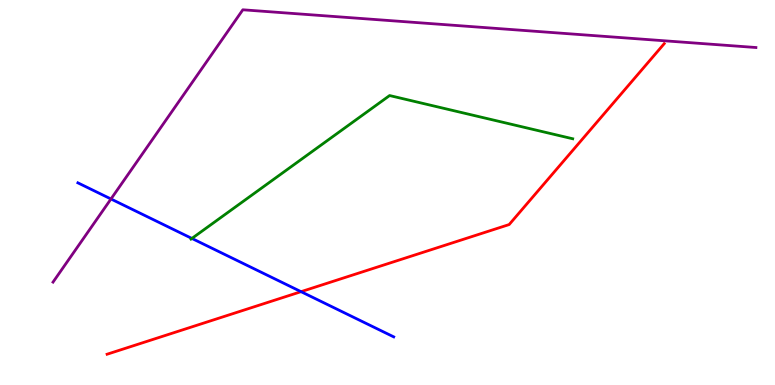[{'lines': ['blue', 'red'], 'intersections': [{'x': 3.88, 'y': 2.42}]}, {'lines': ['green', 'red'], 'intersections': []}, {'lines': ['purple', 'red'], 'intersections': []}, {'lines': ['blue', 'green'], 'intersections': [{'x': 2.48, 'y': 3.81}]}, {'lines': ['blue', 'purple'], 'intersections': [{'x': 1.43, 'y': 4.83}]}, {'lines': ['green', 'purple'], 'intersections': []}]